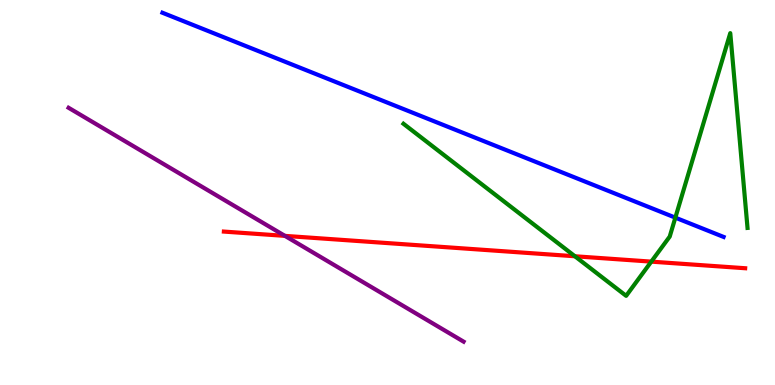[{'lines': ['blue', 'red'], 'intersections': []}, {'lines': ['green', 'red'], 'intersections': [{'x': 7.42, 'y': 3.34}, {'x': 8.4, 'y': 3.2}]}, {'lines': ['purple', 'red'], 'intersections': [{'x': 3.68, 'y': 3.87}]}, {'lines': ['blue', 'green'], 'intersections': [{'x': 8.71, 'y': 4.35}]}, {'lines': ['blue', 'purple'], 'intersections': []}, {'lines': ['green', 'purple'], 'intersections': []}]